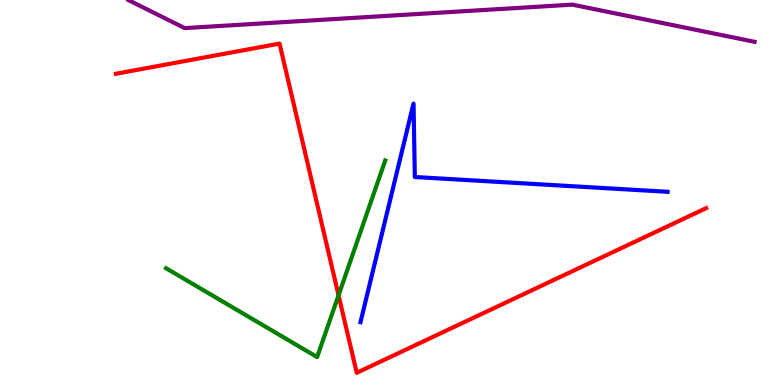[{'lines': ['blue', 'red'], 'intersections': []}, {'lines': ['green', 'red'], 'intersections': [{'x': 4.37, 'y': 2.33}]}, {'lines': ['purple', 'red'], 'intersections': []}, {'lines': ['blue', 'green'], 'intersections': []}, {'lines': ['blue', 'purple'], 'intersections': []}, {'lines': ['green', 'purple'], 'intersections': []}]